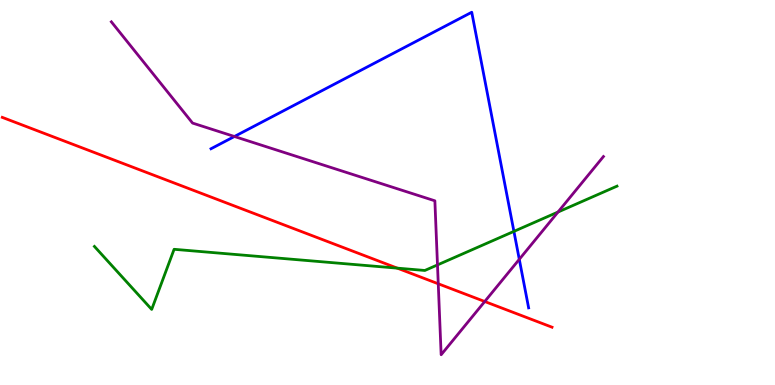[{'lines': ['blue', 'red'], 'intersections': []}, {'lines': ['green', 'red'], 'intersections': [{'x': 5.13, 'y': 3.04}]}, {'lines': ['purple', 'red'], 'intersections': [{'x': 5.65, 'y': 2.63}, {'x': 6.25, 'y': 2.17}]}, {'lines': ['blue', 'green'], 'intersections': [{'x': 6.63, 'y': 3.99}]}, {'lines': ['blue', 'purple'], 'intersections': [{'x': 3.02, 'y': 6.45}, {'x': 6.7, 'y': 3.26}]}, {'lines': ['green', 'purple'], 'intersections': [{'x': 5.64, 'y': 3.12}, {'x': 7.2, 'y': 4.49}]}]